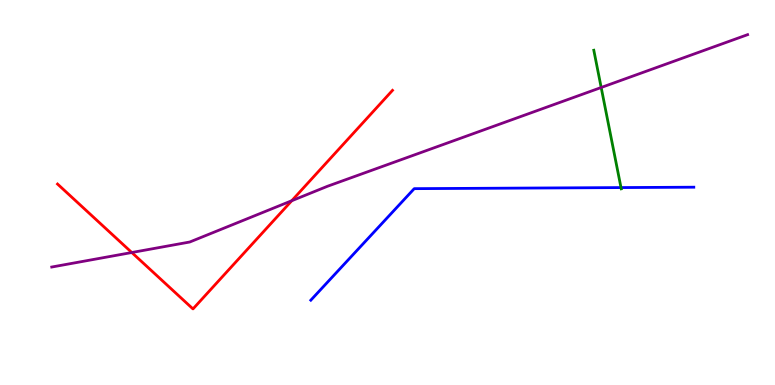[{'lines': ['blue', 'red'], 'intersections': []}, {'lines': ['green', 'red'], 'intersections': []}, {'lines': ['purple', 'red'], 'intersections': [{'x': 1.7, 'y': 3.44}, {'x': 3.76, 'y': 4.79}]}, {'lines': ['blue', 'green'], 'intersections': [{'x': 8.01, 'y': 5.13}]}, {'lines': ['blue', 'purple'], 'intersections': []}, {'lines': ['green', 'purple'], 'intersections': [{'x': 7.76, 'y': 7.73}]}]